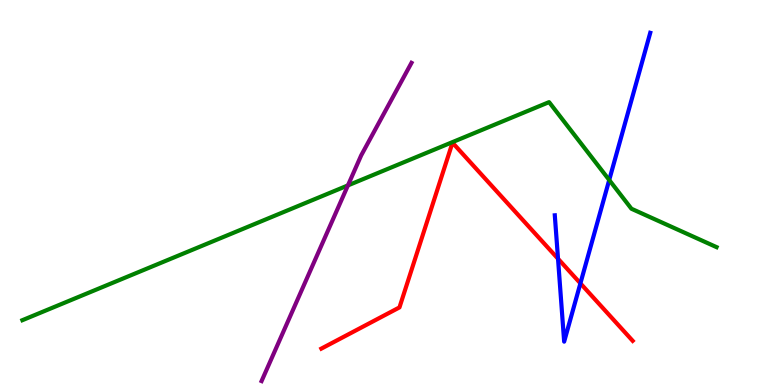[{'lines': ['blue', 'red'], 'intersections': [{'x': 7.2, 'y': 3.28}, {'x': 7.49, 'y': 2.64}]}, {'lines': ['green', 'red'], 'intersections': []}, {'lines': ['purple', 'red'], 'intersections': []}, {'lines': ['blue', 'green'], 'intersections': [{'x': 7.86, 'y': 5.32}]}, {'lines': ['blue', 'purple'], 'intersections': []}, {'lines': ['green', 'purple'], 'intersections': [{'x': 4.49, 'y': 5.18}]}]